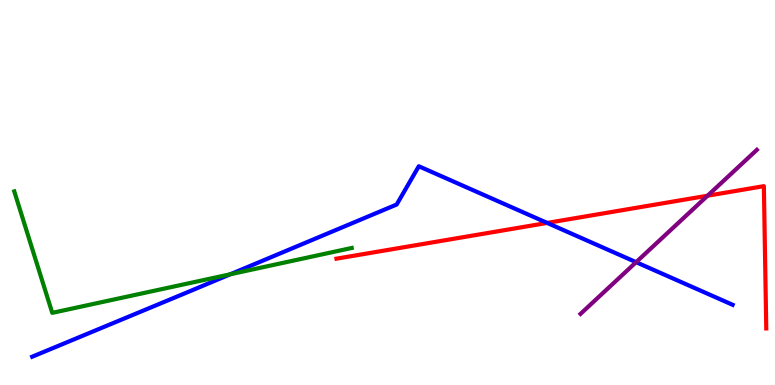[{'lines': ['blue', 'red'], 'intersections': [{'x': 7.06, 'y': 4.21}]}, {'lines': ['green', 'red'], 'intersections': []}, {'lines': ['purple', 'red'], 'intersections': [{'x': 9.13, 'y': 4.92}]}, {'lines': ['blue', 'green'], 'intersections': [{'x': 2.97, 'y': 2.88}]}, {'lines': ['blue', 'purple'], 'intersections': [{'x': 8.21, 'y': 3.19}]}, {'lines': ['green', 'purple'], 'intersections': []}]